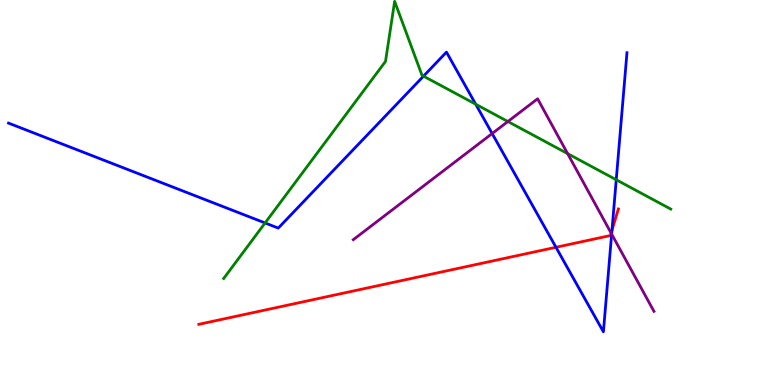[{'lines': ['blue', 'red'], 'intersections': [{'x': 7.17, 'y': 3.58}, {'x': 7.9, 'y': 4.02}]}, {'lines': ['green', 'red'], 'intersections': []}, {'lines': ['purple', 'red'], 'intersections': [{'x': 7.89, 'y': 3.95}]}, {'lines': ['blue', 'green'], 'intersections': [{'x': 3.42, 'y': 4.21}, {'x': 5.46, 'y': 8.02}, {'x': 6.14, 'y': 7.29}, {'x': 7.95, 'y': 5.33}]}, {'lines': ['blue', 'purple'], 'intersections': [{'x': 6.35, 'y': 6.53}, {'x': 7.89, 'y': 3.92}]}, {'lines': ['green', 'purple'], 'intersections': [{'x': 6.55, 'y': 6.84}, {'x': 7.32, 'y': 6.01}]}]